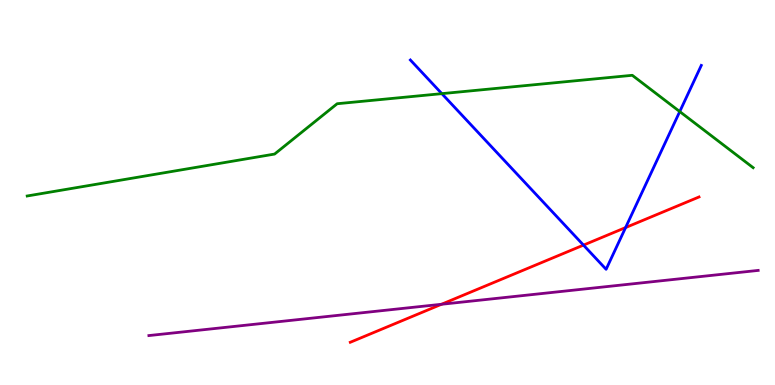[{'lines': ['blue', 'red'], 'intersections': [{'x': 7.53, 'y': 3.63}, {'x': 8.07, 'y': 4.09}]}, {'lines': ['green', 'red'], 'intersections': []}, {'lines': ['purple', 'red'], 'intersections': [{'x': 5.7, 'y': 2.1}]}, {'lines': ['blue', 'green'], 'intersections': [{'x': 5.7, 'y': 7.57}, {'x': 8.77, 'y': 7.1}]}, {'lines': ['blue', 'purple'], 'intersections': []}, {'lines': ['green', 'purple'], 'intersections': []}]